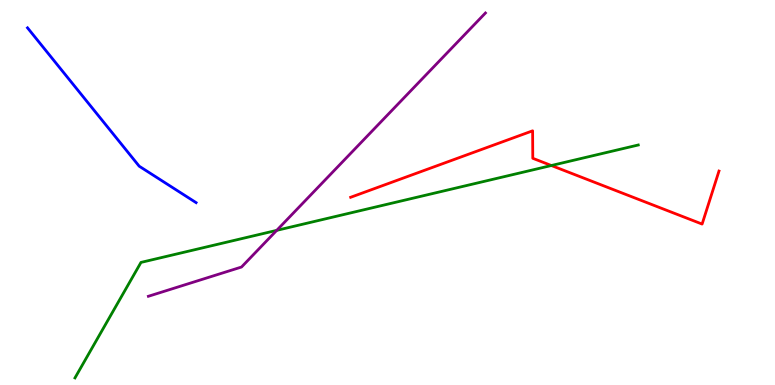[{'lines': ['blue', 'red'], 'intersections': []}, {'lines': ['green', 'red'], 'intersections': [{'x': 7.11, 'y': 5.7}]}, {'lines': ['purple', 'red'], 'intersections': []}, {'lines': ['blue', 'green'], 'intersections': []}, {'lines': ['blue', 'purple'], 'intersections': []}, {'lines': ['green', 'purple'], 'intersections': [{'x': 3.57, 'y': 4.02}]}]